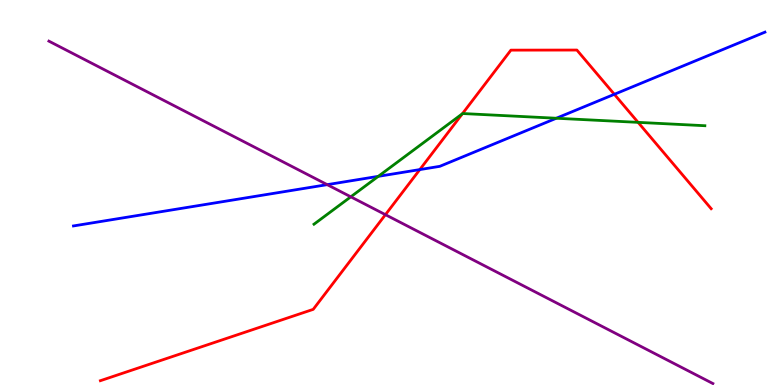[{'lines': ['blue', 'red'], 'intersections': [{'x': 5.42, 'y': 5.6}, {'x': 7.93, 'y': 7.55}]}, {'lines': ['green', 'red'], 'intersections': [{'x': 5.97, 'y': 7.05}, {'x': 8.23, 'y': 6.82}]}, {'lines': ['purple', 'red'], 'intersections': [{'x': 4.97, 'y': 4.42}]}, {'lines': ['blue', 'green'], 'intersections': [{'x': 4.88, 'y': 5.42}, {'x': 7.18, 'y': 6.93}]}, {'lines': ['blue', 'purple'], 'intersections': [{'x': 4.22, 'y': 5.2}]}, {'lines': ['green', 'purple'], 'intersections': [{'x': 4.53, 'y': 4.89}]}]